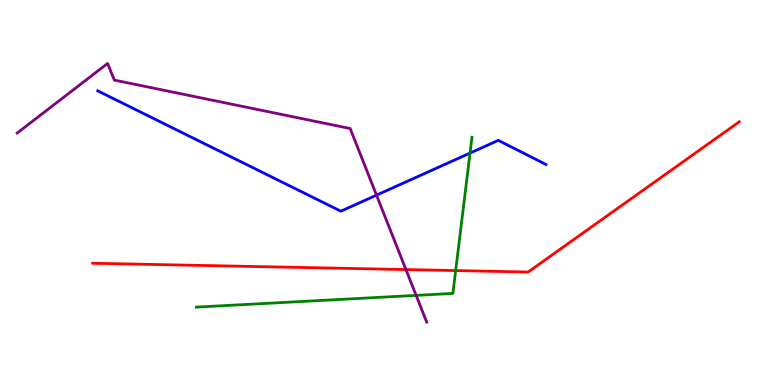[{'lines': ['blue', 'red'], 'intersections': []}, {'lines': ['green', 'red'], 'intersections': [{'x': 5.88, 'y': 2.97}]}, {'lines': ['purple', 'red'], 'intersections': [{'x': 5.24, 'y': 3.0}]}, {'lines': ['blue', 'green'], 'intersections': [{'x': 6.06, 'y': 6.02}]}, {'lines': ['blue', 'purple'], 'intersections': [{'x': 4.86, 'y': 4.93}]}, {'lines': ['green', 'purple'], 'intersections': [{'x': 5.37, 'y': 2.33}]}]